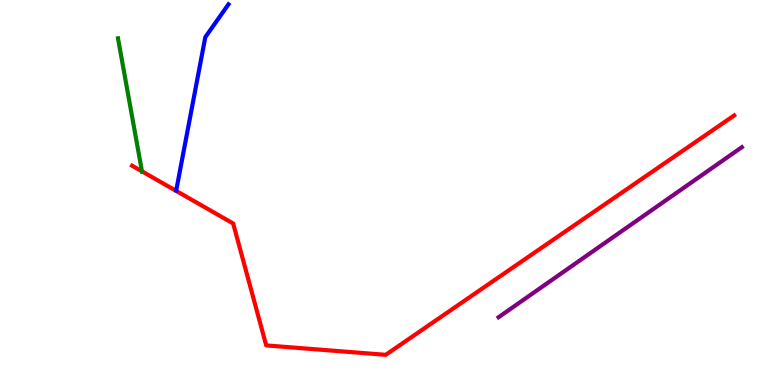[{'lines': ['blue', 'red'], 'intersections': []}, {'lines': ['green', 'red'], 'intersections': [{'x': 1.83, 'y': 5.55}]}, {'lines': ['purple', 'red'], 'intersections': []}, {'lines': ['blue', 'green'], 'intersections': []}, {'lines': ['blue', 'purple'], 'intersections': []}, {'lines': ['green', 'purple'], 'intersections': []}]